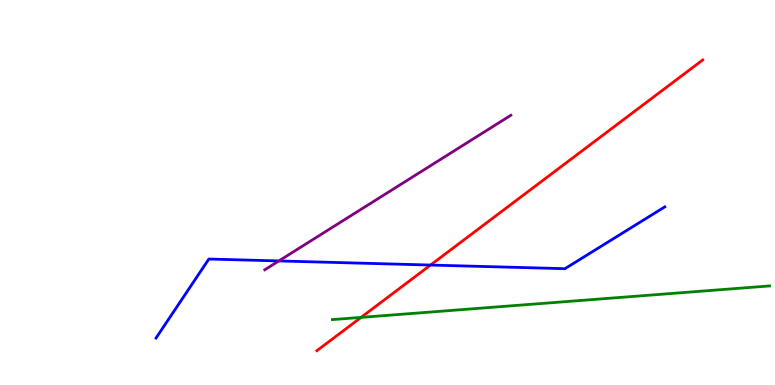[{'lines': ['blue', 'red'], 'intersections': [{'x': 5.56, 'y': 3.12}]}, {'lines': ['green', 'red'], 'intersections': [{'x': 4.66, 'y': 1.76}]}, {'lines': ['purple', 'red'], 'intersections': []}, {'lines': ['blue', 'green'], 'intersections': []}, {'lines': ['blue', 'purple'], 'intersections': [{'x': 3.6, 'y': 3.22}]}, {'lines': ['green', 'purple'], 'intersections': []}]